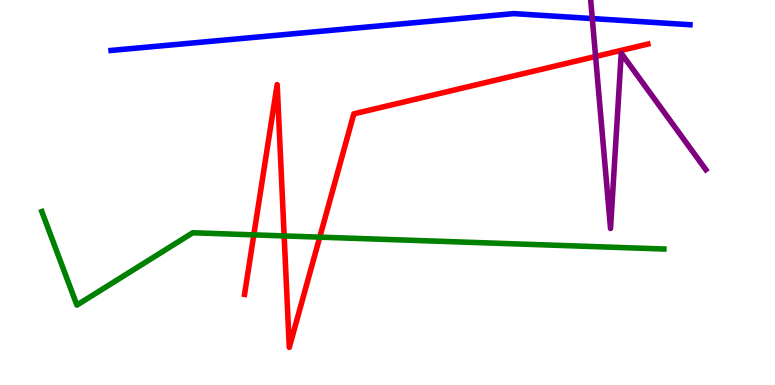[{'lines': ['blue', 'red'], 'intersections': []}, {'lines': ['green', 'red'], 'intersections': [{'x': 3.27, 'y': 3.9}, {'x': 3.67, 'y': 3.87}, {'x': 4.13, 'y': 3.84}]}, {'lines': ['purple', 'red'], 'intersections': [{'x': 7.68, 'y': 8.53}]}, {'lines': ['blue', 'green'], 'intersections': []}, {'lines': ['blue', 'purple'], 'intersections': [{'x': 7.64, 'y': 9.52}]}, {'lines': ['green', 'purple'], 'intersections': []}]